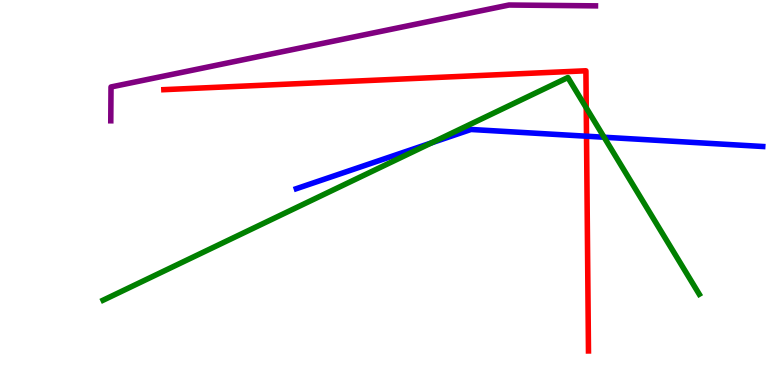[{'lines': ['blue', 'red'], 'intersections': [{'x': 7.57, 'y': 6.46}]}, {'lines': ['green', 'red'], 'intersections': [{'x': 7.56, 'y': 7.2}]}, {'lines': ['purple', 'red'], 'intersections': []}, {'lines': ['blue', 'green'], 'intersections': [{'x': 5.57, 'y': 6.29}, {'x': 7.79, 'y': 6.44}]}, {'lines': ['blue', 'purple'], 'intersections': []}, {'lines': ['green', 'purple'], 'intersections': []}]